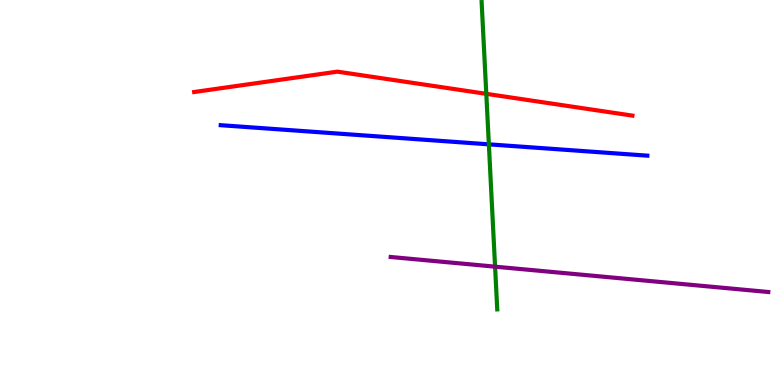[{'lines': ['blue', 'red'], 'intersections': []}, {'lines': ['green', 'red'], 'intersections': [{'x': 6.27, 'y': 7.56}]}, {'lines': ['purple', 'red'], 'intersections': []}, {'lines': ['blue', 'green'], 'intersections': [{'x': 6.31, 'y': 6.25}]}, {'lines': ['blue', 'purple'], 'intersections': []}, {'lines': ['green', 'purple'], 'intersections': [{'x': 6.39, 'y': 3.07}]}]